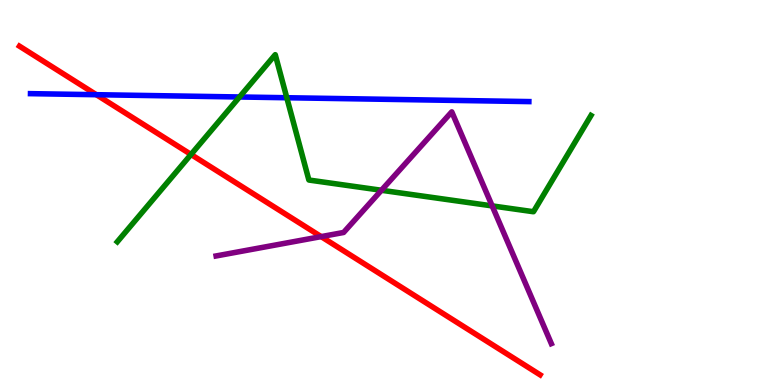[{'lines': ['blue', 'red'], 'intersections': [{'x': 1.24, 'y': 7.54}]}, {'lines': ['green', 'red'], 'intersections': [{'x': 2.46, 'y': 5.99}]}, {'lines': ['purple', 'red'], 'intersections': [{'x': 4.14, 'y': 3.85}]}, {'lines': ['blue', 'green'], 'intersections': [{'x': 3.09, 'y': 7.48}, {'x': 3.7, 'y': 7.46}]}, {'lines': ['blue', 'purple'], 'intersections': []}, {'lines': ['green', 'purple'], 'intersections': [{'x': 4.92, 'y': 5.06}, {'x': 6.35, 'y': 4.65}]}]